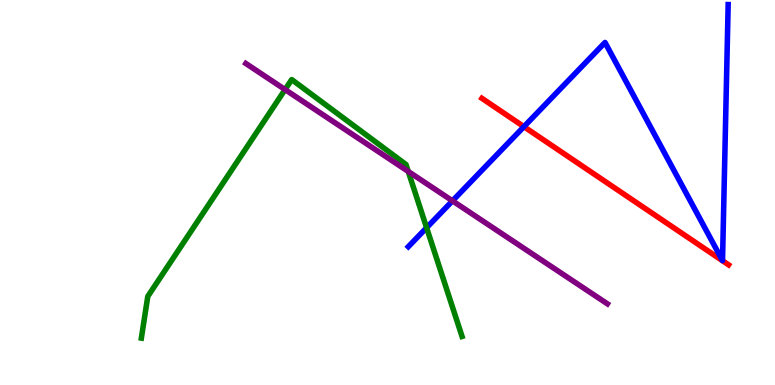[{'lines': ['blue', 'red'], 'intersections': [{'x': 6.76, 'y': 6.71}]}, {'lines': ['green', 'red'], 'intersections': []}, {'lines': ['purple', 'red'], 'intersections': []}, {'lines': ['blue', 'green'], 'intersections': [{'x': 5.5, 'y': 4.09}]}, {'lines': ['blue', 'purple'], 'intersections': [{'x': 5.84, 'y': 4.78}]}, {'lines': ['green', 'purple'], 'intersections': [{'x': 3.68, 'y': 7.67}, {'x': 5.27, 'y': 5.55}]}]